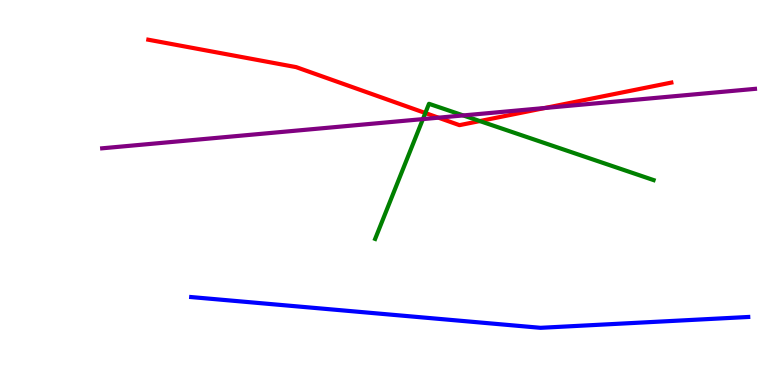[{'lines': ['blue', 'red'], 'intersections': []}, {'lines': ['green', 'red'], 'intersections': [{'x': 5.49, 'y': 7.06}, {'x': 6.19, 'y': 6.86}]}, {'lines': ['purple', 'red'], 'intersections': [{'x': 5.66, 'y': 6.94}, {'x': 7.03, 'y': 7.2}]}, {'lines': ['blue', 'green'], 'intersections': []}, {'lines': ['blue', 'purple'], 'intersections': []}, {'lines': ['green', 'purple'], 'intersections': [{'x': 5.46, 'y': 6.91}, {'x': 5.98, 'y': 7.0}]}]